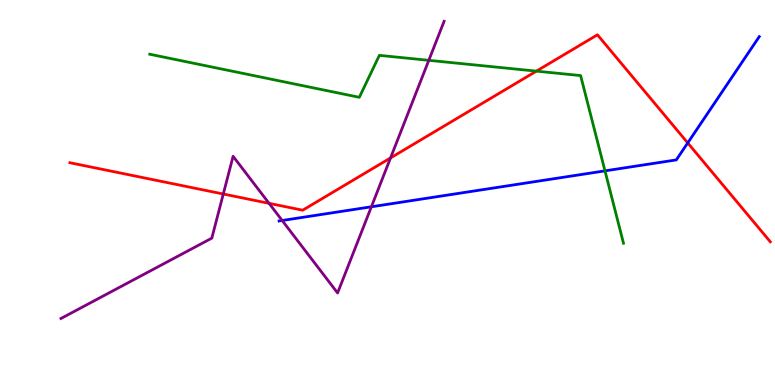[{'lines': ['blue', 'red'], 'intersections': [{'x': 8.87, 'y': 6.29}]}, {'lines': ['green', 'red'], 'intersections': [{'x': 6.92, 'y': 8.15}]}, {'lines': ['purple', 'red'], 'intersections': [{'x': 2.88, 'y': 4.96}, {'x': 3.47, 'y': 4.72}, {'x': 5.04, 'y': 5.9}]}, {'lines': ['blue', 'green'], 'intersections': [{'x': 7.81, 'y': 5.56}]}, {'lines': ['blue', 'purple'], 'intersections': [{'x': 3.64, 'y': 4.27}, {'x': 4.79, 'y': 4.63}]}, {'lines': ['green', 'purple'], 'intersections': [{'x': 5.53, 'y': 8.43}]}]